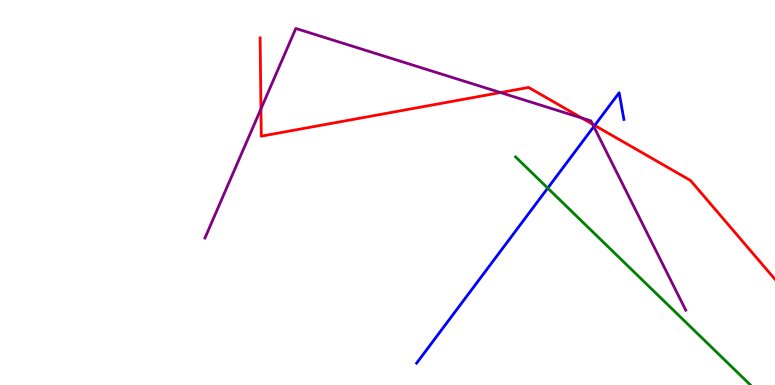[{'lines': ['blue', 'red'], 'intersections': [{'x': 7.67, 'y': 6.74}]}, {'lines': ['green', 'red'], 'intersections': []}, {'lines': ['purple', 'red'], 'intersections': [{'x': 3.37, 'y': 7.17}, {'x': 6.46, 'y': 7.6}, {'x': 7.51, 'y': 6.93}, {'x': 7.65, 'y': 6.77}]}, {'lines': ['blue', 'green'], 'intersections': [{'x': 7.07, 'y': 5.11}]}, {'lines': ['blue', 'purple'], 'intersections': [{'x': 7.66, 'y': 6.71}]}, {'lines': ['green', 'purple'], 'intersections': []}]